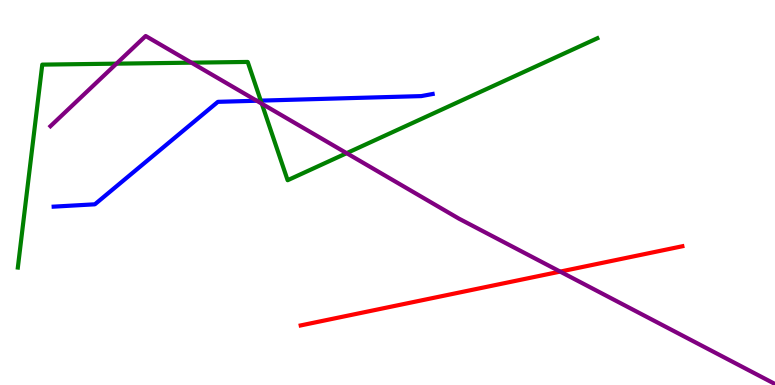[{'lines': ['blue', 'red'], 'intersections': []}, {'lines': ['green', 'red'], 'intersections': []}, {'lines': ['purple', 'red'], 'intersections': [{'x': 7.23, 'y': 2.95}]}, {'lines': ['blue', 'green'], 'intersections': [{'x': 3.36, 'y': 7.39}]}, {'lines': ['blue', 'purple'], 'intersections': [{'x': 3.31, 'y': 7.38}]}, {'lines': ['green', 'purple'], 'intersections': [{'x': 1.5, 'y': 8.35}, {'x': 2.47, 'y': 8.37}, {'x': 3.38, 'y': 7.31}, {'x': 4.47, 'y': 6.02}]}]